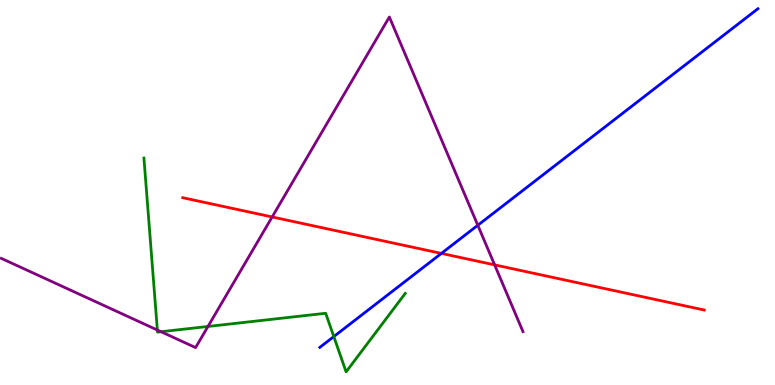[{'lines': ['blue', 'red'], 'intersections': [{'x': 5.7, 'y': 3.42}]}, {'lines': ['green', 'red'], 'intersections': []}, {'lines': ['purple', 'red'], 'intersections': [{'x': 3.51, 'y': 4.36}, {'x': 6.38, 'y': 3.12}]}, {'lines': ['blue', 'green'], 'intersections': [{'x': 4.31, 'y': 1.26}]}, {'lines': ['blue', 'purple'], 'intersections': [{'x': 6.17, 'y': 4.15}]}, {'lines': ['green', 'purple'], 'intersections': [{'x': 2.03, 'y': 1.43}, {'x': 2.08, 'y': 1.38}, {'x': 2.68, 'y': 1.52}]}]